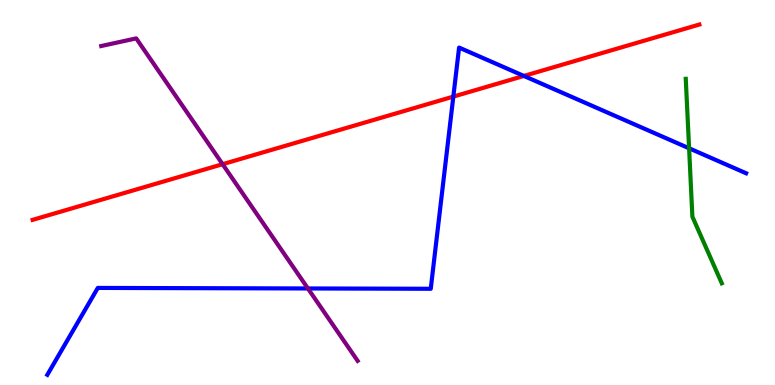[{'lines': ['blue', 'red'], 'intersections': [{'x': 5.85, 'y': 7.49}, {'x': 6.76, 'y': 8.03}]}, {'lines': ['green', 'red'], 'intersections': []}, {'lines': ['purple', 'red'], 'intersections': [{'x': 2.87, 'y': 5.73}]}, {'lines': ['blue', 'green'], 'intersections': [{'x': 8.89, 'y': 6.15}]}, {'lines': ['blue', 'purple'], 'intersections': [{'x': 3.97, 'y': 2.51}]}, {'lines': ['green', 'purple'], 'intersections': []}]